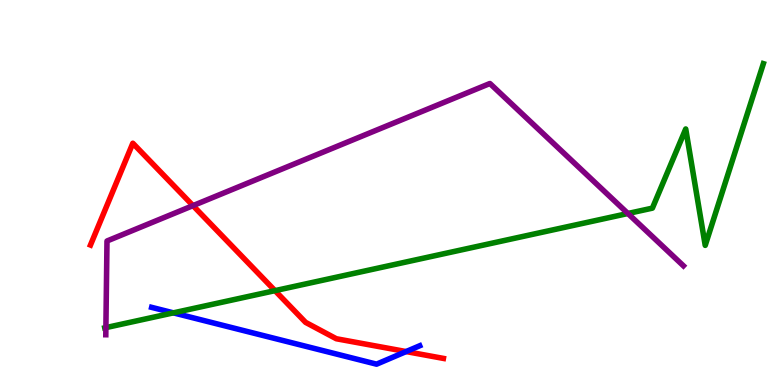[{'lines': ['blue', 'red'], 'intersections': [{'x': 5.24, 'y': 0.869}]}, {'lines': ['green', 'red'], 'intersections': [{'x': 3.55, 'y': 2.45}]}, {'lines': ['purple', 'red'], 'intersections': [{'x': 2.49, 'y': 4.66}]}, {'lines': ['blue', 'green'], 'intersections': [{'x': 2.24, 'y': 1.87}]}, {'lines': ['blue', 'purple'], 'intersections': []}, {'lines': ['green', 'purple'], 'intersections': [{'x': 1.37, 'y': 1.49}, {'x': 8.1, 'y': 4.45}]}]